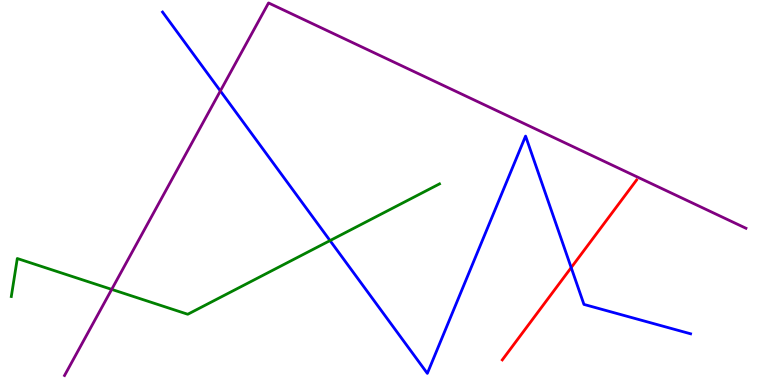[{'lines': ['blue', 'red'], 'intersections': [{'x': 7.37, 'y': 3.05}]}, {'lines': ['green', 'red'], 'intersections': []}, {'lines': ['purple', 'red'], 'intersections': []}, {'lines': ['blue', 'green'], 'intersections': [{'x': 4.26, 'y': 3.75}]}, {'lines': ['blue', 'purple'], 'intersections': [{'x': 2.84, 'y': 7.64}]}, {'lines': ['green', 'purple'], 'intersections': [{'x': 1.44, 'y': 2.48}]}]